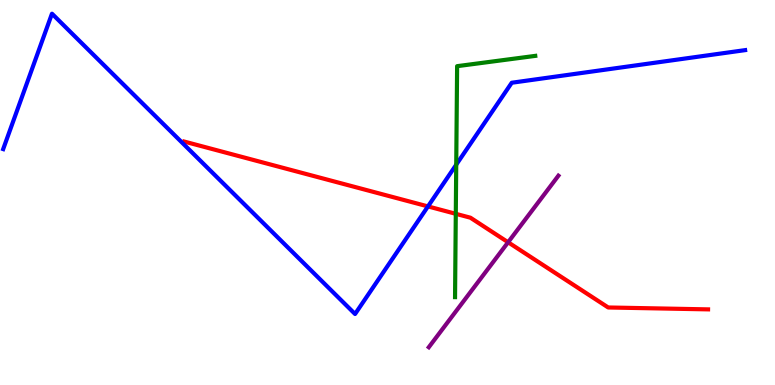[{'lines': ['blue', 'red'], 'intersections': [{'x': 5.52, 'y': 4.64}]}, {'lines': ['green', 'red'], 'intersections': [{'x': 5.88, 'y': 4.45}]}, {'lines': ['purple', 'red'], 'intersections': [{'x': 6.56, 'y': 3.71}]}, {'lines': ['blue', 'green'], 'intersections': [{'x': 5.89, 'y': 5.72}]}, {'lines': ['blue', 'purple'], 'intersections': []}, {'lines': ['green', 'purple'], 'intersections': []}]